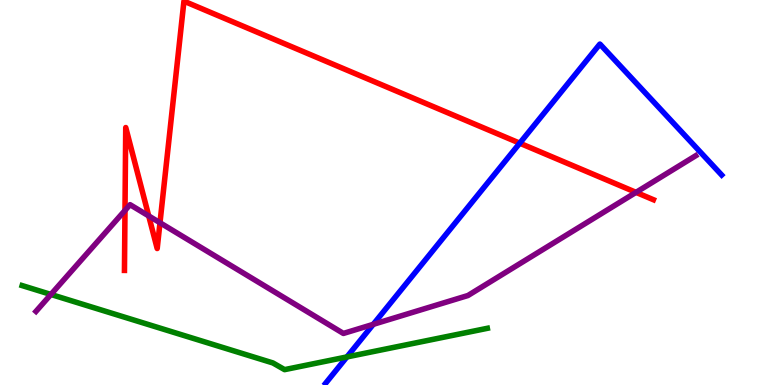[{'lines': ['blue', 'red'], 'intersections': [{'x': 6.71, 'y': 6.28}]}, {'lines': ['green', 'red'], 'intersections': []}, {'lines': ['purple', 'red'], 'intersections': [{'x': 1.61, 'y': 4.53}, {'x': 1.92, 'y': 4.39}, {'x': 2.06, 'y': 4.21}, {'x': 8.21, 'y': 5.0}]}, {'lines': ['blue', 'green'], 'intersections': [{'x': 4.48, 'y': 0.729}]}, {'lines': ['blue', 'purple'], 'intersections': [{'x': 4.82, 'y': 1.58}]}, {'lines': ['green', 'purple'], 'intersections': [{'x': 0.657, 'y': 2.35}]}]